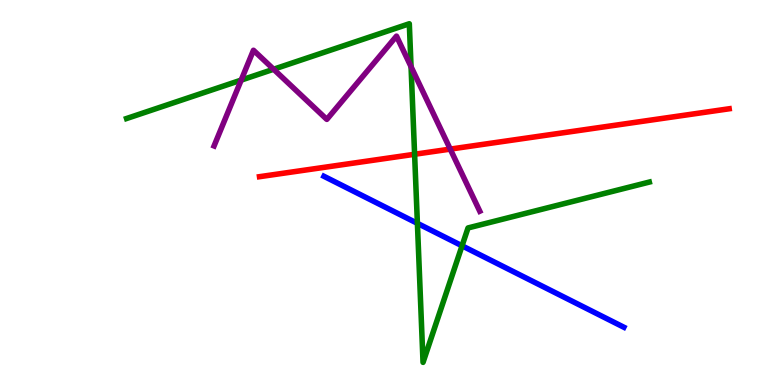[{'lines': ['blue', 'red'], 'intersections': []}, {'lines': ['green', 'red'], 'intersections': [{'x': 5.35, 'y': 5.99}]}, {'lines': ['purple', 'red'], 'intersections': [{'x': 5.81, 'y': 6.13}]}, {'lines': ['blue', 'green'], 'intersections': [{'x': 5.39, 'y': 4.2}, {'x': 5.96, 'y': 3.62}]}, {'lines': ['blue', 'purple'], 'intersections': []}, {'lines': ['green', 'purple'], 'intersections': [{'x': 3.11, 'y': 7.92}, {'x': 3.53, 'y': 8.2}, {'x': 5.3, 'y': 8.27}]}]